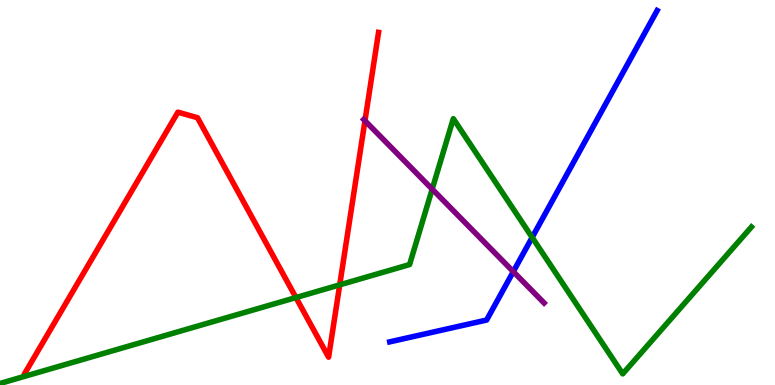[{'lines': ['blue', 'red'], 'intersections': []}, {'lines': ['green', 'red'], 'intersections': [{'x': 3.82, 'y': 2.27}, {'x': 4.38, 'y': 2.6}]}, {'lines': ['purple', 'red'], 'intersections': [{'x': 4.71, 'y': 6.86}]}, {'lines': ['blue', 'green'], 'intersections': [{'x': 6.87, 'y': 3.83}]}, {'lines': ['blue', 'purple'], 'intersections': [{'x': 6.62, 'y': 2.94}]}, {'lines': ['green', 'purple'], 'intersections': [{'x': 5.58, 'y': 5.09}]}]